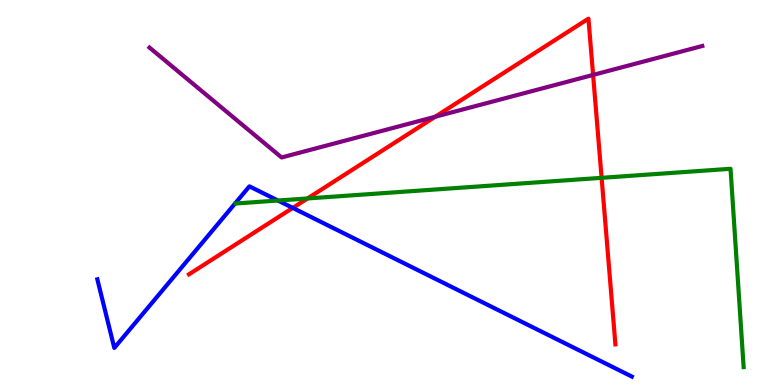[{'lines': ['blue', 'red'], 'intersections': [{'x': 3.78, 'y': 4.6}]}, {'lines': ['green', 'red'], 'intersections': [{'x': 3.97, 'y': 4.85}, {'x': 7.76, 'y': 5.38}]}, {'lines': ['purple', 'red'], 'intersections': [{'x': 5.62, 'y': 6.97}, {'x': 7.65, 'y': 8.05}]}, {'lines': ['blue', 'green'], 'intersections': [{'x': 3.59, 'y': 4.79}]}, {'lines': ['blue', 'purple'], 'intersections': []}, {'lines': ['green', 'purple'], 'intersections': []}]